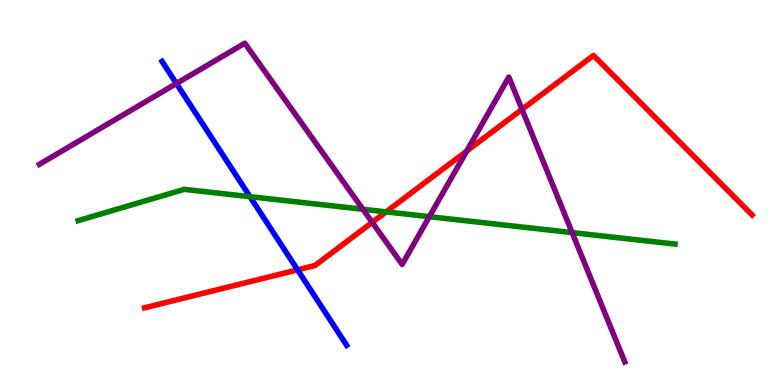[{'lines': ['blue', 'red'], 'intersections': [{'x': 3.84, 'y': 2.99}]}, {'lines': ['green', 'red'], 'intersections': [{'x': 4.98, 'y': 4.5}]}, {'lines': ['purple', 'red'], 'intersections': [{'x': 4.8, 'y': 4.22}, {'x': 6.02, 'y': 6.08}, {'x': 6.74, 'y': 7.16}]}, {'lines': ['blue', 'green'], 'intersections': [{'x': 3.23, 'y': 4.89}]}, {'lines': ['blue', 'purple'], 'intersections': [{'x': 2.28, 'y': 7.83}]}, {'lines': ['green', 'purple'], 'intersections': [{'x': 4.68, 'y': 4.56}, {'x': 5.54, 'y': 4.37}, {'x': 7.38, 'y': 3.96}]}]